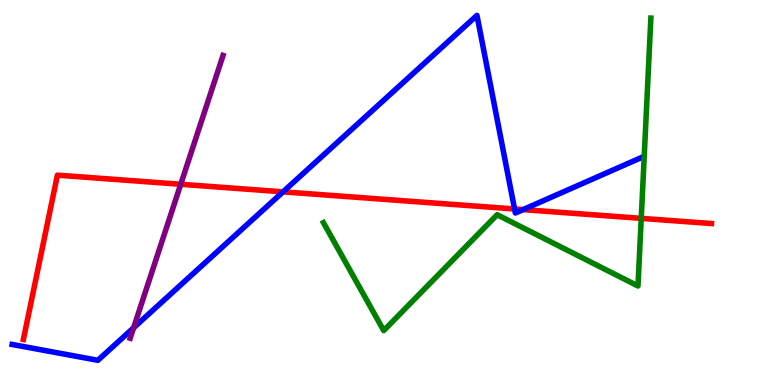[{'lines': ['blue', 'red'], 'intersections': [{'x': 3.65, 'y': 5.02}, {'x': 6.64, 'y': 4.57}, {'x': 6.75, 'y': 4.56}]}, {'lines': ['green', 'red'], 'intersections': [{'x': 8.27, 'y': 4.33}]}, {'lines': ['purple', 'red'], 'intersections': [{'x': 2.33, 'y': 5.21}]}, {'lines': ['blue', 'green'], 'intersections': []}, {'lines': ['blue', 'purple'], 'intersections': [{'x': 1.72, 'y': 1.49}]}, {'lines': ['green', 'purple'], 'intersections': []}]